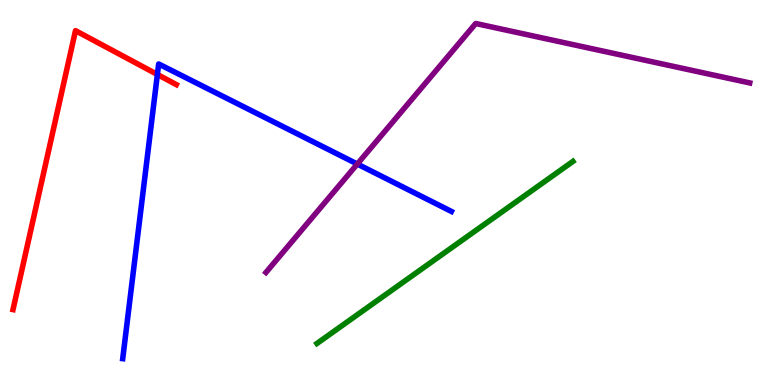[{'lines': ['blue', 'red'], 'intersections': [{'x': 2.03, 'y': 8.07}]}, {'lines': ['green', 'red'], 'intersections': []}, {'lines': ['purple', 'red'], 'intersections': []}, {'lines': ['blue', 'green'], 'intersections': []}, {'lines': ['blue', 'purple'], 'intersections': [{'x': 4.61, 'y': 5.74}]}, {'lines': ['green', 'purple'], 'intersections': []}]